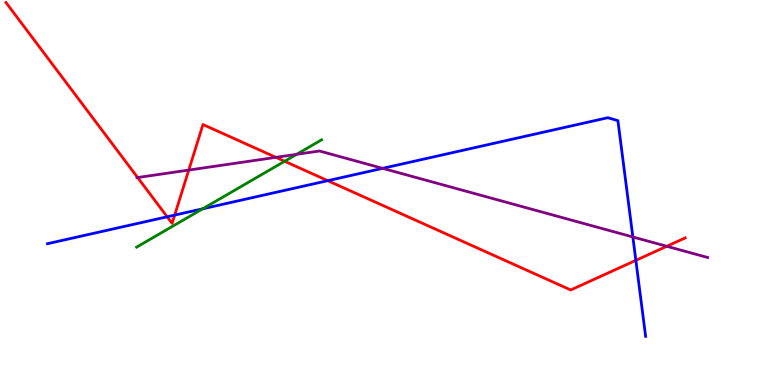[{'lines': ['blue', 'red'], 'intersections': [{'x': 2.16, 'y': 4.37}, {'x': 2.25, 'y': 4.41}, {'x': 4.23, 'y': 5.31}, {'x': 8.2, 'y': 3.24}]}, {'lines': ['green', 'red'], 'intersections': [{'x': 3.67, 'y': 5.81}]}, {'lines': ['purple', 'red'], 'intersections': [{'x': 1.78, 'y': 5.39}, {'x': 2.44, 'y': 5.58}, {'x': 3.56, 'y': 5.91}, {'x': 8.6, 'y': 3.6}]}, {'lines': ['blue', 'green'], 'intersections': [{'x': 2.62, 'y': 4.58}]}, {'lines': ['blue', 'purple'], 'intersections': [{'x': 4.94, 'y': 5.63}, {'x': 8.17, 'y': 3.84}]}, {'lines': ['green', 'purple'], 'intersections': [{'x': 3.83, 'y': 5.99}]}]